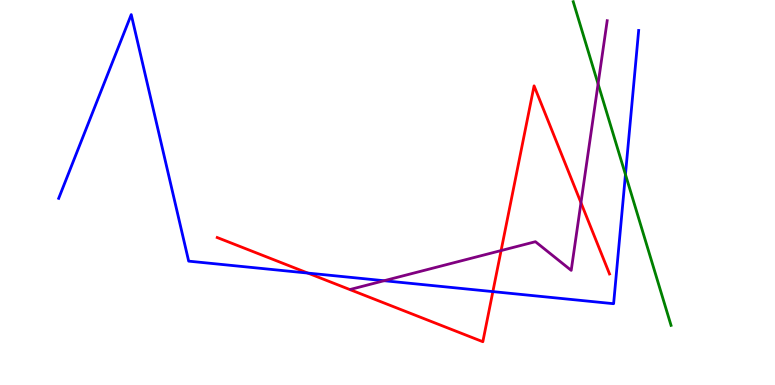[{'lines': ['blue', 'red'], 'intersections': [{'x': 3.97, 'y': 2.91}, {'x': 6.36, 'y': 2.43}]}, {'lines': ['green', 'red'], 'intersections': []}, {'lines': ['purple', 'red'], 'intersections': [{'x': 6.47, 'y': 3.49}, {'x': 7.5, 'y': 4.73}]}, {'lines': ['blue', 'green'], 'intersections': [{'x': 8.07, 'y': 5.47}]}, {'lines': ['blue', 'purple'], 'intersections': [{'x': 4.96, 'y': 2.71}]}, {'lines': ['green', 'purple'], 'intersections': [{'x': 7.72, 'y': 7.82}]}]